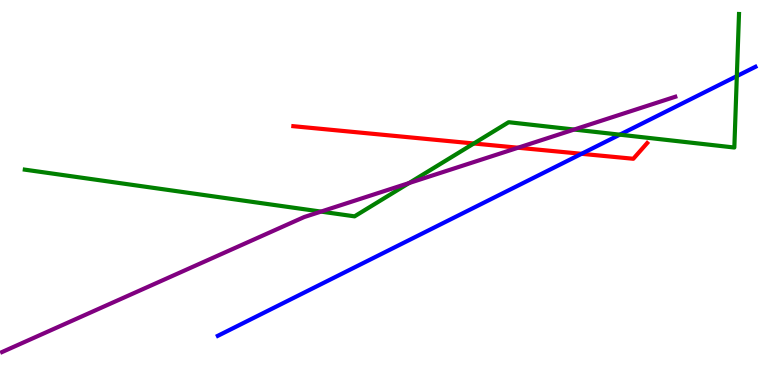[{'lines': ['blue', 'red'], 'intersections': [{'x': 7.5, 'y': 6.0}]}, {'lines': ['green', 'red'], 'intersections': [{'x': 6.11, 'y': 6.27}]}, {'lines': ['purple', 'red'], 'intersections': [{'x': 6.68, 'y': 6.16}]}, {'lines': ['blue', 'green'], 'intersections': [{'x': 8.0, 'y': 6.5}, {'x': 9.51, 'y': 8.02}]}, {'lines': ['blue', 'purple'], 'intersections': []}, {'lines': ['green', 'purple'], 'intersections': [{'x': 4.14, 'y': 4.5}, {'x': 5.28, 'y': 5.25}, {'x': 7.41, 'y': 6.64}]}]